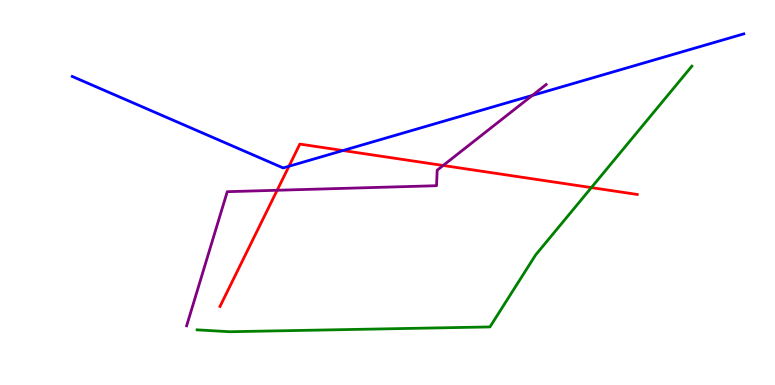[{'lines': ['blue', 'red'], 'intersections': [{'x': 3.73, 'y': 5.68}, {'x': 4.43, 'y': 6.09}]}, {'lines': ['green', 'red'], 'intersections': [{'x': 7.63, 'y': 5.13}]}, {'lines': ['purple', 'red'], 'intersections': [{'x': 3.58, 'y': 5.06}, {'x': 5.72, 'y': 5.7}]}, {'lines': ['blue', 'green'], 'intersections': []}, {'lines': ['blue', 'purple'], 'intersections': [{'x': 6.87, 'y': 7.52}]}, {'lines': ['green', 'purple'], 'intersections': []}]